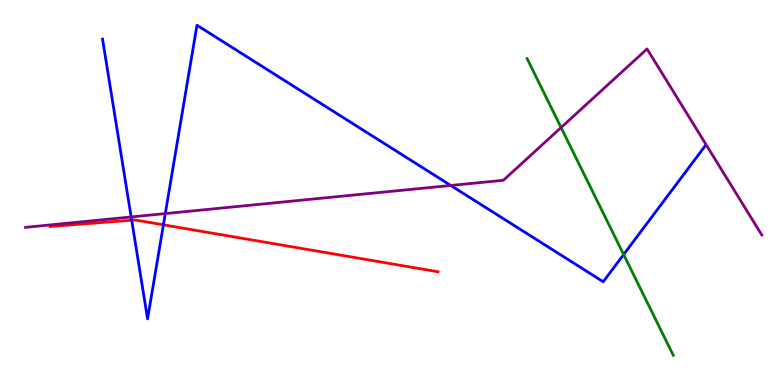[{'lines': ['blue', 'red'], 'intersections': [{'x': 1.7, 'y': 4.28}, {'x': 2.11, 'y': 4.16}]}, {'lines': ['green', 'red'], 'intersections': []}, {'lines': ['purple', 'red'], 'intersections': []}, {'lines': ['blue', 'green'], 'intersections': [{'x': 8.05, 'y': 3.39}]}, {'lines': ['blue', 'purple'], 'intersections': [{'x': 1.69, 'y': 4.36}, {'x': 2.13, 'y': 4.45}, {'x': 5.82, 'y': 5.18}]}, {'lines': ['green', 'purple'], 'intersections': [{'x': 7.24, 'y': 6.69}]}]